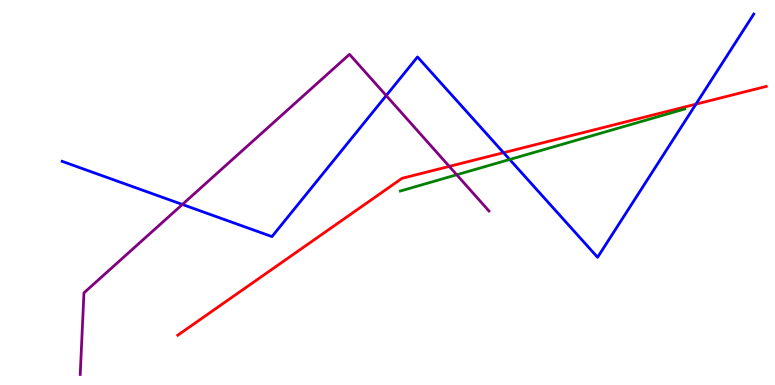[{'lines': ['blue', 'red'], 'intersections': [{'x': 6.5, 'y': 6.03}, {'x': 8.98, 'y': 7.29}]}, {'lines': ['green', 'red'], 'intersections': []}, {'lines': ['purple', 'red'], 'intersections': [{'x': 5.8, 'y': 5.68}]}, {'lines': ['blue', 'green'], 'intersections': [{'x': 6.58, 'y': 5.86}]}, {'lines': ['blue', 'purple'], 'intersections': [{'x': 2.35, 'y': 4.69}, {'x': 4.98, 'y': 7.52}]}, {'lines': ['green', 'purple'], 'intersections': [{'x': 5.89, 'y': 5.46}]}]